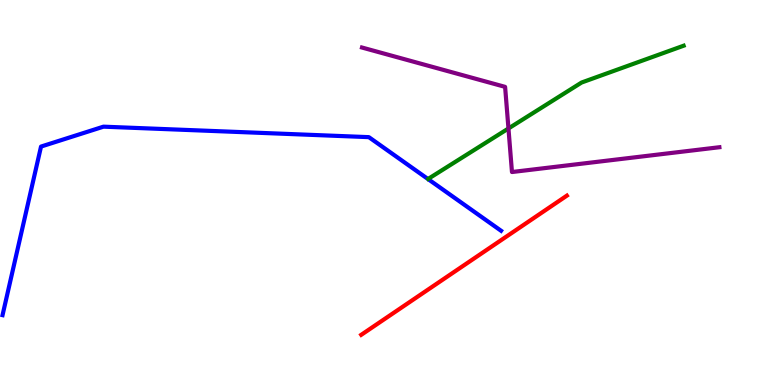[{'lines': ['blue', 'red'], 'intersections': []}, {'lines': ['green', 'red'], 'intersections': []}, {'lines': ['purple', 'red'], 'intersections': []}, {'lines': ['blue', 'green'], 'intersections': []}, {'lines': ['blue', 'purple'], 'intersections': []}, {'lines': ['green', 'purple'], 'intersections': [{'x': 6.56, 'y': 6.66}]}]